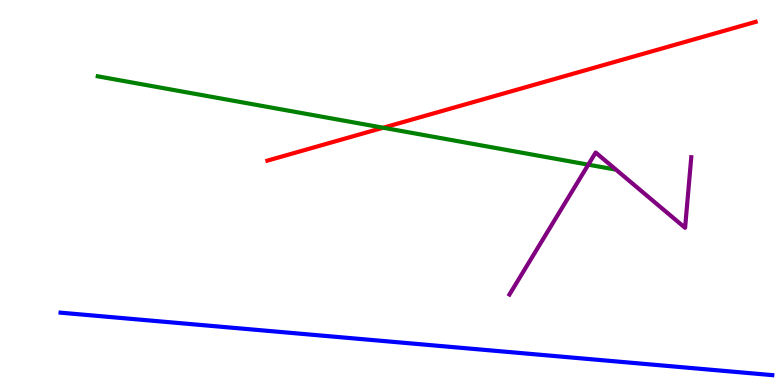[{'lines': ['blue', 'red'], 'intersections': []}, {'lines': ['green', 'red'], 'intersections': [{'x': 4.94, 'y': 6.68}]}, {'lines': ['purple', 'red'], 'intersections': []}, {'lines': ['blue', 'green'], 'intersections': []}, {'lines': ['blue', 'purple'], 'intersections': []}, {'lines': ['green', 'purple'], 'intersections': [{'x': 7.59, 'y': 5.72}]}]